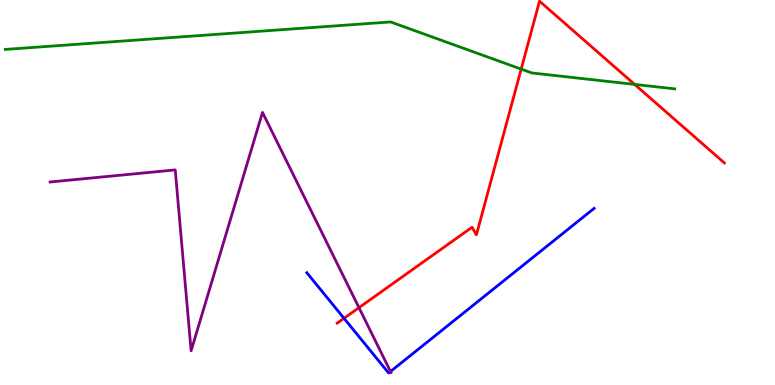[{'lines': ['blue', 'red'], 'intersections': [{'x': 4.44, 'y': 1.73}]}, {'lines': ['green', 'red'], 'intersections': [{'x': 6.72, 'y': 8.21}, {'x': 8.19, 'y': 7.81}]}, {'lines': ['purple', 'red'], 'intersections': [{'x': 4.63, 'y': 2.01}]}, {'lines': ['blue', 'green'], 'intersections': []}, {'lines': ['blue', 'purple'], 'intersections': [{'x': 5.04, 'y': 0.351}]}, {'lines': ['green', 'purple'], 'intersections': []}]